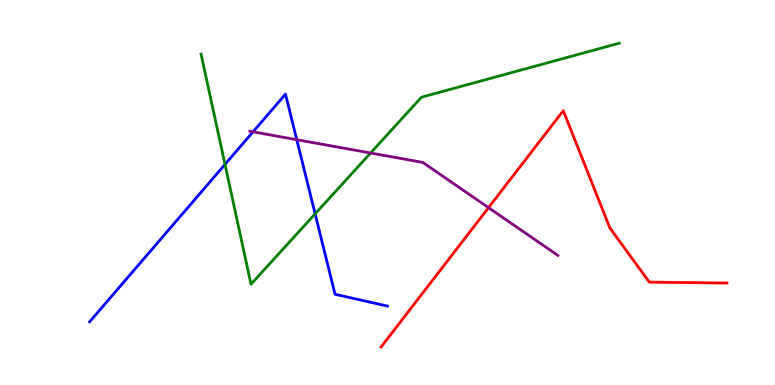[{'lines': ['blue', 'red'], 'intersections': []}, {'lines': ['green', 'red'], 'intersections': []}, {'lines': ['purple', 'red'], 'intersections': [{'x': 6.3, 'y': 4.61}]}, {'lines': ['blue', 'green'], 'intersections': [{'x': 2.9, 'y': 5.73}, {'x': 4.07, 'y': 4.45}]}, {'lines': ['blue', 'purple'], 'intersections': [{'x': 3.26, 'y': 6.58}, {'x': 3.83, 'y': 6.37}]}, {'lines': ['green', 'purple'], 'intersections': [{'x': 4.78, 'y': 6.03}]}]